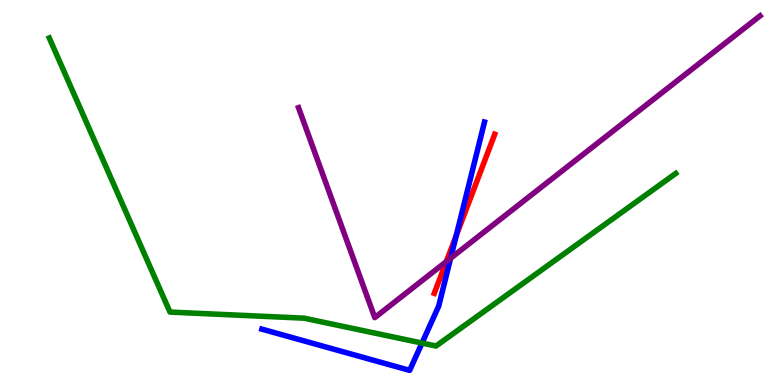[{'lines': ['blue', 'red'], 'intersections': [{'x': 5.89, 'y': 3.89}]}, {'lines': ['green', 'red'], 'intersections': []}, {'lines': ['purple', 'red'], 'intersections': [{'x': 5.76, 'y': 3.21}]}, {'lines': ['blue', 'green'], 'intersections': [{'x': 5.45, 'y': 1.09}]}, {'lines': ['blue', 'purple'], 'intersections': [{'x': 5.81, 'y': 3.29}]}, {'lines': ['green', 'purple'], 'intersections': []}]